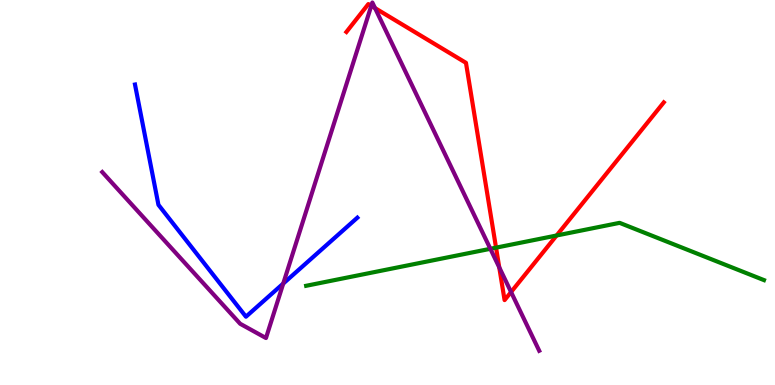[{'lines': ['blue', 'red'], 'intersections': []}, {'lines': ['green', 'red'], 'intersections': [{'x': 6.4, 'y': 3.57}, {'x': 7.18, 'y': 3.88}]}, {'lines': ['purple', 'red'], 'intersections': [{'x': 4.79, 'y': 9.85}, {'x': 4.84, 'y': 9.79}, {'x': 6.44, 'y': 3.06}, {'x': 6.59, 'y': 2.41}]}, {'lines': ['blue', 'green'], 'intersections': []}, {'lines': ['blue', 'purple'], 'intersections': [{'x': 3.65, 'y': 2.63}]}, {'lines': ['green', 'purple'], 'intersections': [{'x': 6.33, 'y': 3.54}]}]